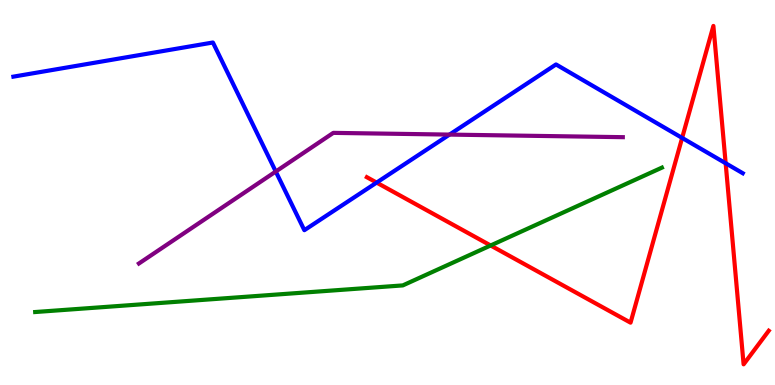[{'lines': ['blue', 'red'], 'intersections': [{'x': 4.86, 'y': 5.26}, {'x': 8.8, 'y': 6.42}, {'x': 9.36, 'y': 5.76}]}, {'lines': ['green', 'red'], 'intersections': [{'x': 6.33, 'y': 3.62}]}, {'lines': ['purple', 'red'], 'intersections': []}, {'lines': ['blue', 'green'], 'intersections': []}, {'lines': ['blue', 'purple'], 'intersections': [{'x': 3.56, 'y': 5.54}, {'x': 5.8, 'y': 6.5}]}, {'lines': ['green', 'purple'], 'intersections': []}]